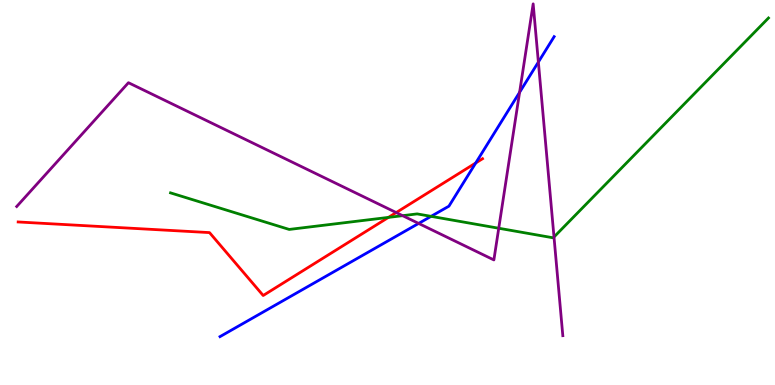[{'lines': ['blue', 'red'], 'intersections': [{'x': 6.14, 'y': 5.77}]}, {'lines': ['green', 'red'], 'intersections': [{'x': 5.01, 'y': 4.35}]}, {'lines': ['purple', 'red'], 'intersections': [{'x': 5.11, 'y': 4.48}]}, {'lines': ['blue', 'green'], 'intersections': [{'x': 5.56, 'y': 4.38}]}, {'lines': ['blue', 'purple'], 'intersections': [{'x': 5.4, 'y': 4.2}, {'x': 6.7, 'y': 7.6}, {'x': 6.95, 'y': 8.39}]}, {'lines': ['green', 'purple'], 'intersections': [{'x': 5.2, 'y': 4.4}, {'x': 6.44, 'y': 4.07}, {'x': 7.15, 'y': 3.84}]}]